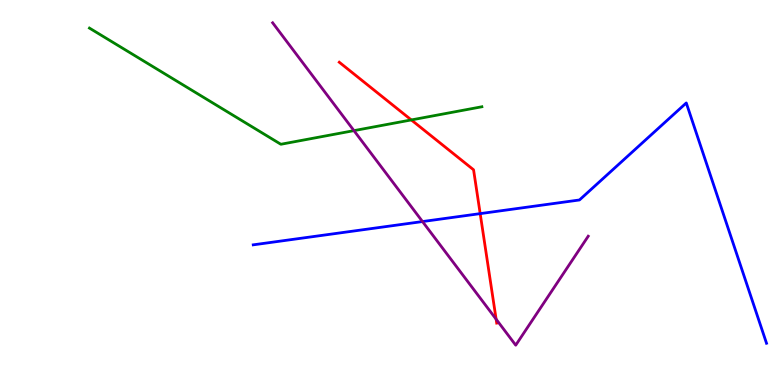[{'lines': ['blue', 'red'], 'intersections': [{'x': 6.2, 'y': 4.45}]}, {'lines': ['green', 'red'], 'intersections': [{'x': 5.31, 'y': 6.88}]}, {'lines': ['purple', 'red'], 'intersections': [{'x': 6.4, 'y': 1.71}]}, {'lines': ['blue', 'green'], 'intersections': []}, {'lines': ['blue', 'purple'], 'intersections': [{'x': 5.45, 'y': 4.25}]}, {'lines': ['green', 'purple'], 'intersections': [{'x': 4.57, 'y': 6.61}]}]